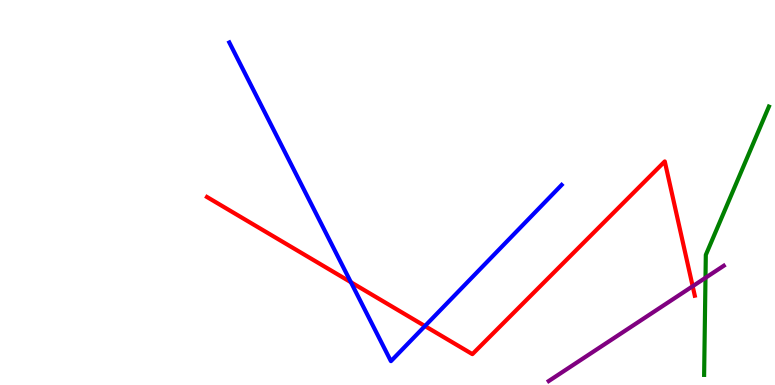[{'lines': ['blue', 'red'], 'intersections': [{'x': 4.53, 'y': 2.67}, {'x': 5.48, 'y': 1.53}]}, {'lines': ['green', 'red'], 'intersections': []}, {'lines': ['purple', 'red'], 'intersections': [{'x': 8.94, 'y': 2.57}]}, {'lines': ['blue', 'green'], 'intersections': []}, {'lines': ['blue', 'purple'], 'intersections': []}, {'lines': ['green', 'purple'], 'intersections': [{'x': 9.1, 'y': 2.78}]}]